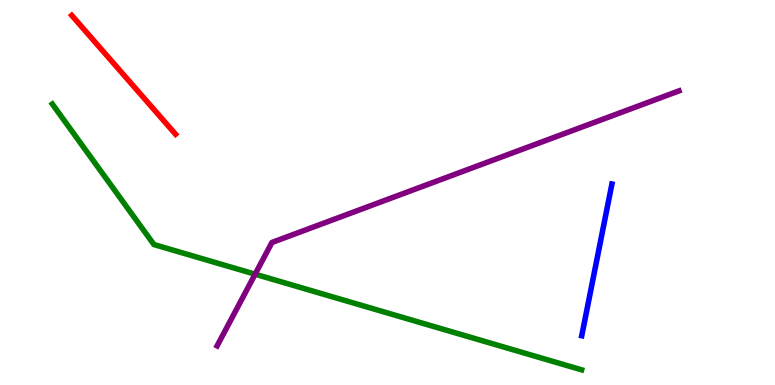[{'lines': ['blue', 'red'], 'intersections': []}, {'lines': ['green', 'red'], 'intersections': []}, {'lines': ['purple', 'red'], 'intersections': []}, {'lines': ['blue', 'green'], 'intersections': []}, {'lines': ['blue', 'purple'], 'intersections': []}, {'lines': ['green', 'purple'], 'intersections': [{'x': 3.29, 'y': 2.88}]}]